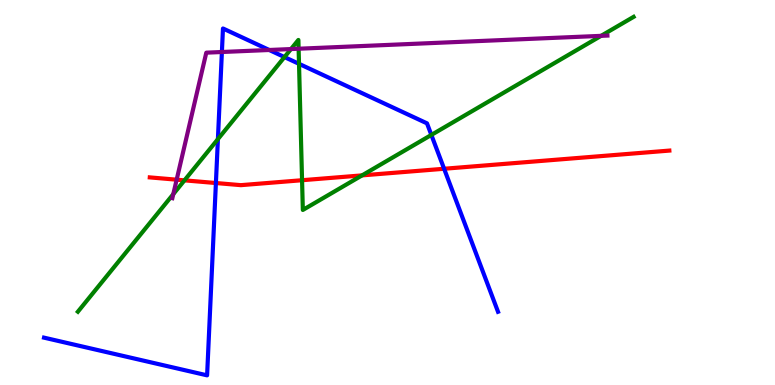[{'lines': ['blue', 'red'], 'intersections': [{'x': 2.79, 'y': 5.25}, {'x': 5.73, 'y': 5.62}]}, {'lines': ['green', 'red'], 'intersections': [{'x': 2.38, 'y': 5.32}, {'x': 3.9, 'y': 5.32}, {'x': 4.67, 'y': 5.44}]}, {'lines': ['purple', 'red'], 'intersections': [{'x': 2.28, 'y': 5.33}]}, {'lines': ['blue', 'green'], 'intersections': [{'x': 2.81, 'y': 6.39}, {'x': 3.67, 'y': 8.52}, {'x': 3.86, 'y': 8.34}, {'x': 5.57, 'y': 6.5}]}, {'lines': ['blue', 'purple'], 'intersections': [{'x': 2.86, 'y': 8.65}, {'x': 3.47, 'y': 8.7}]}, {'lines': ['green', 'purple'], 'intersections': [{'x': 2.24, 'y': 4.96}, {'x': 3.75, 'y': 8.73}, {'x': 3.85, 'y': 8.73}, {'x': 7.76, 'y': 9.07}]}]